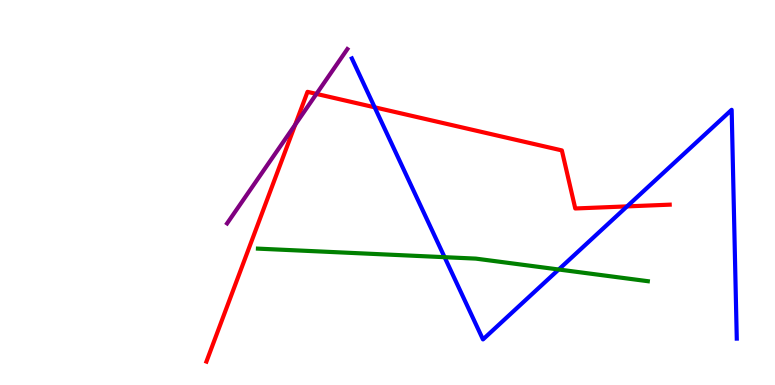[{'lines': ['blue', 'red'], 'intersections': [{'x': 4.83, 'y': 7.21}, {'x': 8.09, 'y': 4.64}]}, {'lines': ['green', 'red'], 'intersections': []}, {'lines': ['purple', 'red'], 'intersections': [{'x': 3.81, 'y': 6.76}, {'x': 4.08, 'y': 7.56}]}, {'lines': ['blue', 'green'], 'intersections': [{'x': 5.74, 'y': 3.32}, {'x': 7.21, 'y': 3.0}]}, {'lines': ['blue', 'purple'], 'intersections': []}, {'lines': ['green', 'purple'], 'intersections': []}]